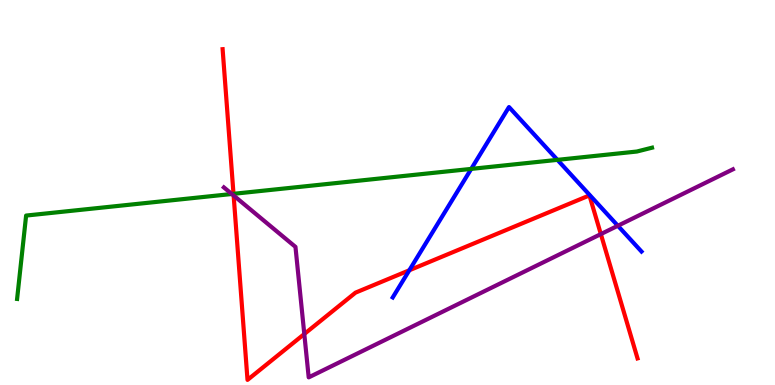[{'lines': ['blue', 'red'], 'intersections': [{'x': 5.28, 'y': 2.98}]}, {'lines': ['green', 'red'], 'intersections': [{'x': 3.01, 'y': 4.97}]}, {'lines': ['purple', 'red'], 'intersections': [{'x': 3.01, 'y': 4.92}, {'x': 3.93, 'y': 1.32}, {'x': 7.75, 'y': 3.92}]}, {'lines': ['blue', 'green'], 'intersections': [{'x': 6.08, 'y': 5.61}, {'x': 7.19, 'y': 5.85}]}, {'lines': ['blue', 'purple'], 'intersections': [{'x': 7.97, 'y': 4.14}]}, {'lines': ['green', 'purple'], 'intersections': [{'x': 2.99, 'y': 4.96}]}]